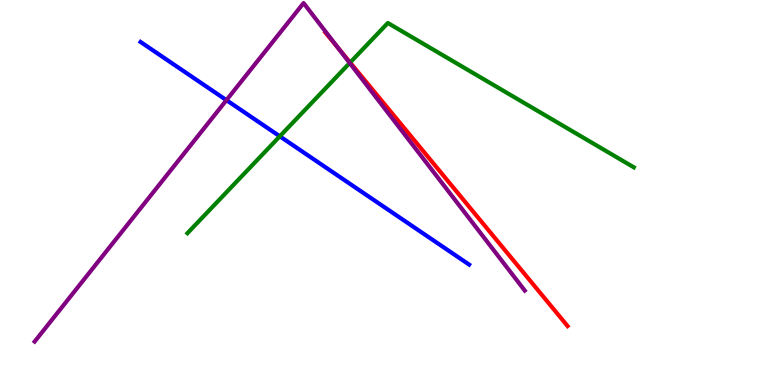[{'lines': ['blue', 'red'], 'intersections': []}, {'lines': ['green', 'red'], 'intersections': [{'x': 4.52, 'y': 8.38}]}, {'lines': ['purple', 'red'], 'intersections': [{'x': 4.36, 'y': 8.75}]}, {'lines': ['blue', 'green'], 'intersections': [{'x': 3.61, 'y': 6.46}]}, {'lines': ['blue', 'purple'], 'intersections': [{'x': 2.92, 'y': 7.4}]}, {'lines': ['green', 'purple'], 'intersections': [{'x': 4.51, 'y': 8.36}]}]